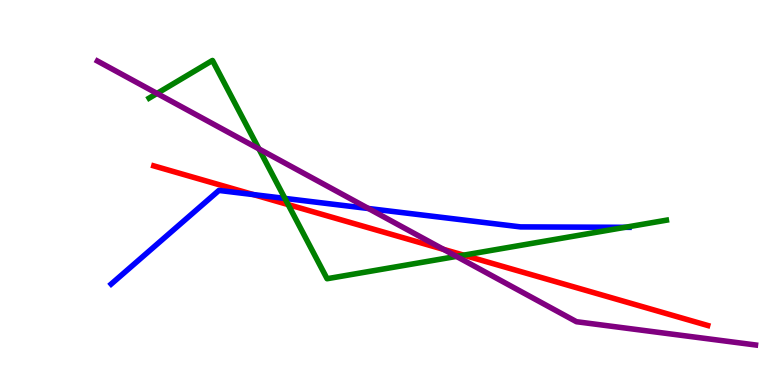[{'lines': ['blue', 'red'], 'intersections': [{'x': 3.27, 'y': 4.95}]}, {'lines': ['green', 'red'], 'intersections': [{'x': 3.72, 'y': 4.69}, {'x': 5.98, 'y': 3.37}]}, {'lines': ['purple', 'red'], 'intersections': [{'x': 5.72, 'y': 3.52}]}, {'lines': ['blue', 'green'], 'intersections': [{'x': 3.68, 'y': 4.85}, {'x': 8.07, 'y': 4.1}]}, {'lines': ['blue', 'purple'], 'intersections': [{'x': 4.75, 'y': 4.58}]}, {'lines': ['green', 'purple'], 'intersections': [{'x': 2.03, 'y': 7.57}, {'x': 3.34, 'y': 6.13}, {'x': 5.89, 'y': 3.34}]}]